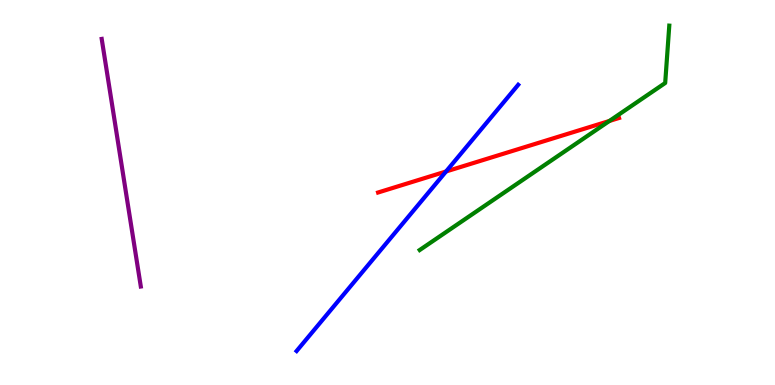[{'lines': ['blue', 'red'], 'intersections': [{'x': 5.76, 'y': 5.55}]}, {'lines': ['green', 'red'], 'intersections': [{'x': 7.86, 'y': 6.86}]}, {'lines': ['purple', 'red'], 'intersections': []}, {'lines': ['blue', 'green'], 'intersections': []}, {'lines': ['blue', 'purple'], 'intersections': []}, {'lines': ['green', 'purple'], 'intersections': []}]